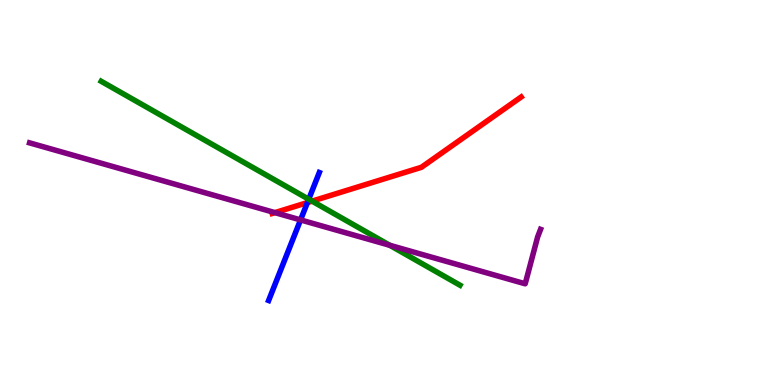[{'lines': ['blue', 'red'], 'intersections': [{'x': 3.97, 'y': 4.74}]}, {'lines': ['green', 'red'], 'intersections': [{'x': 4.03, 'y': 4.78}]}, {'lines': ['purple', 'red'], 'intersections': [{'x': 3.55, 'y': 4.48}]}, {'lines': ['blue', 'green'], 'intersections': [{'x': 3.98, 'y': 4.82}]}, {'lines': ['blue', 'purple'], 'intersections': [{'x': 3.88, 'y': 4.29}]}, {'lines': ['green', 'purple'], 'intersections': [{'x': 5.03, 'y': 3.63}]}]